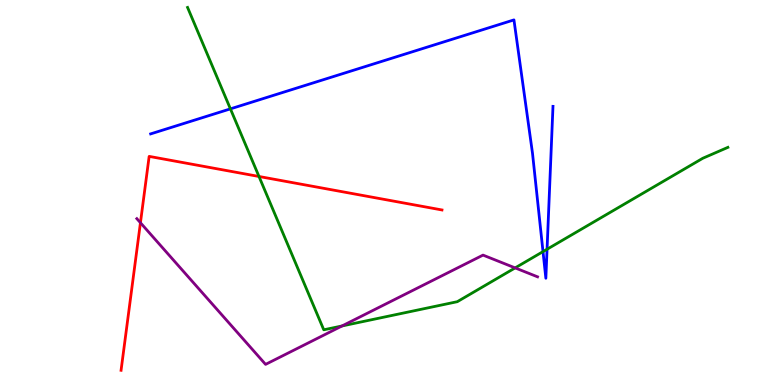[{'lines': ['blue', 'red'], 'intersections': []}, {'lines': ['green', 'red'], 'intersections': [{'x': 3.34, 'y': 5.42}]}, {'lines': ['purple', 'red'], 'intersections': [{'x': 1.81, 'y': 4.21}]}, {'lines': ['blue', 'green'], 'intersections': [{'x': 2.97, 'y': 7.17}, {'x': 7.01, 'y': 3.46}, {'x': 7.06, 'y': 3.53}]}, {'lines': ['blue', 'purple'], 'intersections': []}, {'lines': ['green', 'purple'], 'intersections': [{'x': 4.41, 'y': 1.53}, {'x': 6.65, 'y': 3.04}]}]